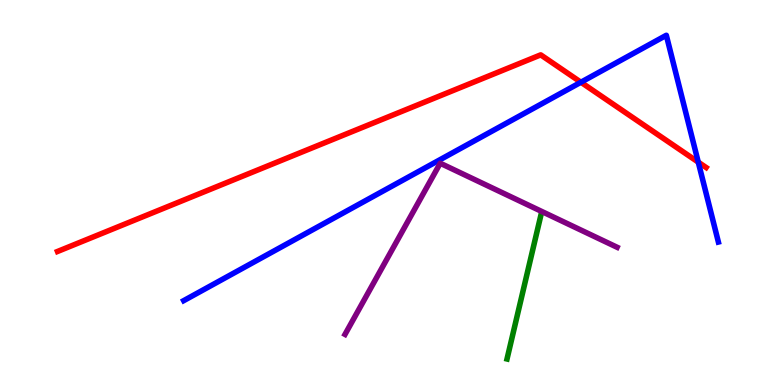[{'lines': ['blue', 'red'], 'intersections': [{'x': 7.5, 'y': 7.86}, {'x': 9.01, 'y': 5.79}]}, {'lines': ['green', 'red'], 'intersections': []}, {'lines': ['purple', 'red'], 'intersections': []}, {'lines': ['blue', 'green'], 'intersections': []}, {'lines': ['blue', 'purple'], 'intersections': []}, {'lines': ['green', 'purple'], 'intersections': []}]